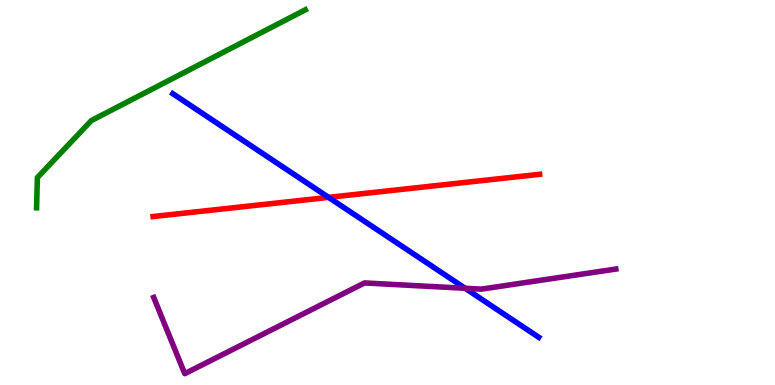[{'lines': ['blue', 'red'], 'intersections': [{'x': 4.24, 'y': 4.87}]}, {'lines': ['green', 'red'], 'intersections': []}, {'lines': ['purple', 'red'], 'intersections': []}, {'lines': ['blue', 'green'], 'intersections': []}, {'lines': ['blue', 'purple'], 'intersections': [{'x': 6.0, 'y': 2.51}]}, {'lines': ['green', 'purple'], 'intersections': []}]